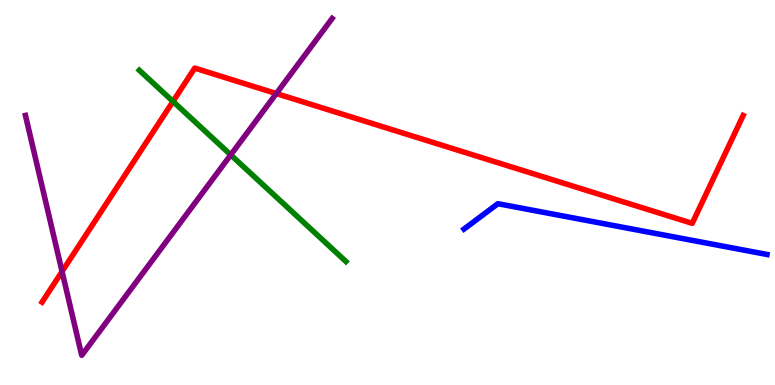[{'lines': ['blue', 'red'], 'intersections': []}, {'lines': ['green', 'red'], 'intersections': [{'x': 2.23, 'y': 7.37}]}, {'lines': ['purple', 'red'], 'intersections': [{'x': 0.801, 'y': 2.95}, {'x': 3.57, 'y': 7.57}]}, {'lines': ['blue', 'green'], 'intersections': []}, {'lines': ['blue', 'purple'], 'intersections': []}, {'lines': ['green', 'purple'], 'intersections': [{'x': 2.98, 'y': 5.98}]}]